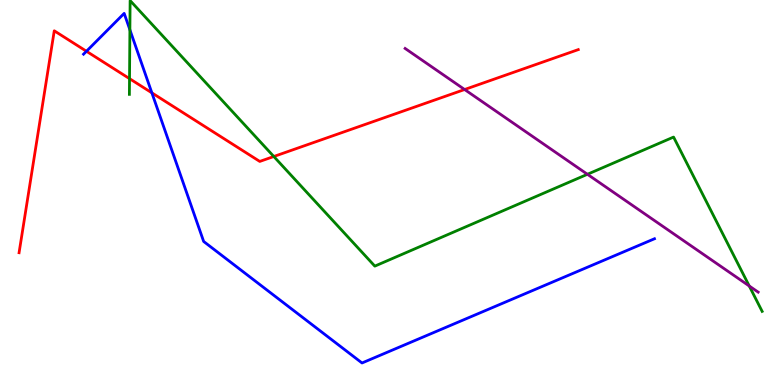[{'lines': ['blue', 'red'], 'intersections': [{'x': 1.12, 'y': 8.67}, {'x': 1.96, 'y': 7.59}]}, {'lines': ['green', 'red'], 'intersections': [{'x': 1.67, 'y': 7.96}, {'x': 3.53, 'y': 5.94}]}, {'lines': ['purple', 'red'], 'intersections': [{'x': 6.0, 'y': 7.67}]}, {'lines': ['blue', 'green'], 'intersections': [{'x': 1.68, 'y': 9.23}]}, {'lines': ['blue', 'purple'], 'intersections': []}, {'lines': ['green', 'purple'], 'intersections': [{'x': 7.58, 'y': 5.47}, {'x': 9.67, 'y': 2.57}]}]